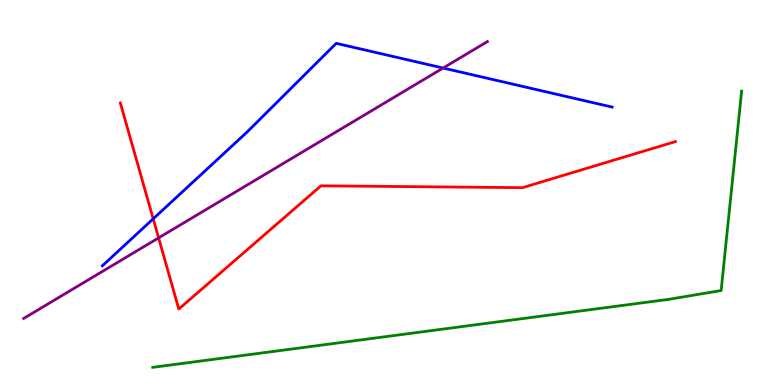[{'lines': ['blue', 'red'], 'intersections': [{'x': 1.98, 'y': 4.32}]}, {'lines': ['green', 'red'], 'intersections': []}, {'lines': ['purple', 'red'], 'intersections': [{'x': 2.05, 'y': 3.82}]}, {'lines': ['blue', 'green'], 'intersections': []}, {'lines': ['blue', 'purple'], 'intersections': [{'x': 5.72, 'y': 8.23}]}, {'lines': ['green', 'purple'], 'intersections': []}]